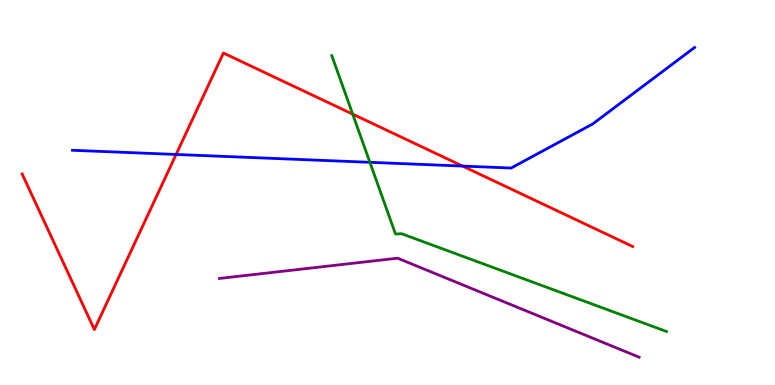[{'lines': ['blue', 'red'], 'intersections': [{'x': 2.27, 'y': 5.99}, {'x': 5.97, 'y': 5.69}]}, {'lines': ['green', 'red'], 'intersections': [{'x': 4.55, 'y': 7.04}]}, {'lines': ['purple', 'red'], 'intersections': []}, {'lines': ['blue', 'green'], 'intersections': [{'x': 4.77, 'y': 5.78}]}, {'lines': ['blue', 'purple'], 'intersections': []}, {'lines': ['green', 'purple'], 'intersections': []}]